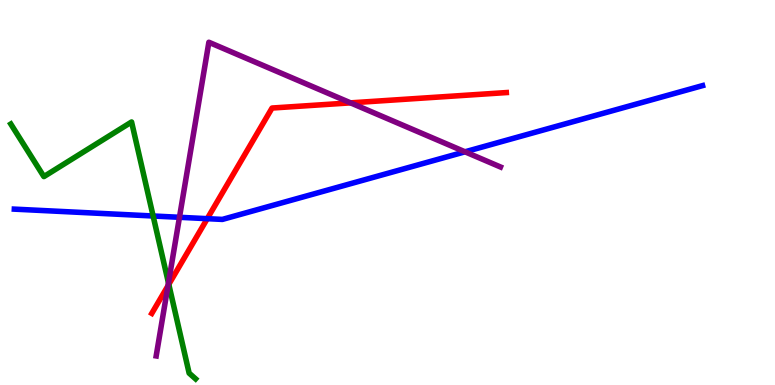[{'lines': ['blue', 'red'], 'intersections': [{'x': 2.67, 'y': 4.32}]}, {'lines': ['green', 'red'], 'intersections': [{'x': 2.18, 'y': 2.61}]}, {'lines': ['purple', 'red'], 'intersections': [{'x': 2.17, 'y': 2.58}, {'x': 4.52, 'y': 7.33}]}, {'lines': ['blue', 'green'], 'intersections': [{'x': 1.98, 'y': 4.39}]}, {'lines': ['blue', 'purple'], 'intersections': [{'x': 2.32, 'y': 4.36}, {'x': 6.0, 'y': 6.06}]}, {'lines': ['green', 'purple'], 'intersections': [{'x': 2.17, 'y': 2.65}]}]